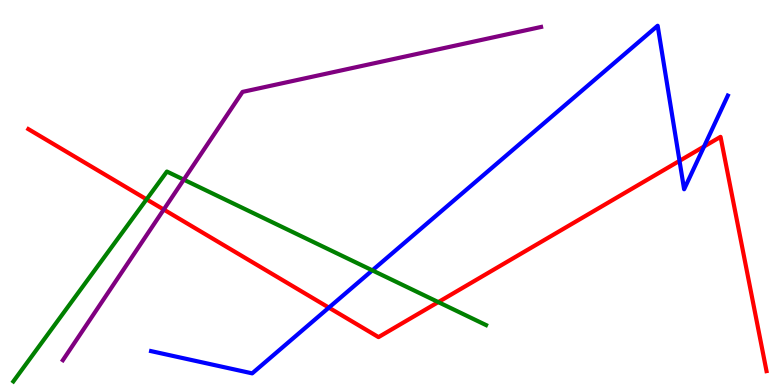[{'lines': ['blue', 'red'], 'intersections': [{'x': 4.24, 'y': 2.01}, {'x': 8.77, 'y': 5.82}, {'x': 9.08, 'y': 6.2}]}, {'lines': ['green', 'red'], 'intersections': [{'x': 1.89, 'y': 4.82}, {'x': 5.66, 'y': 2.15}]}, {'lines': ['purple', 'red'], 'intersections': [{'x': 2.11, 'y': 4.56}]}, {'lines': ['blue', 'green'], 'intersections': [{'x': 4.8, 'y': 2.98}]}, {'lines': ['blue', 'purple'], 'intersections': []}, {'lines': ['green', 'purple'], 'intersections': [{'x': 2.37, 'y': 5.33}]}]